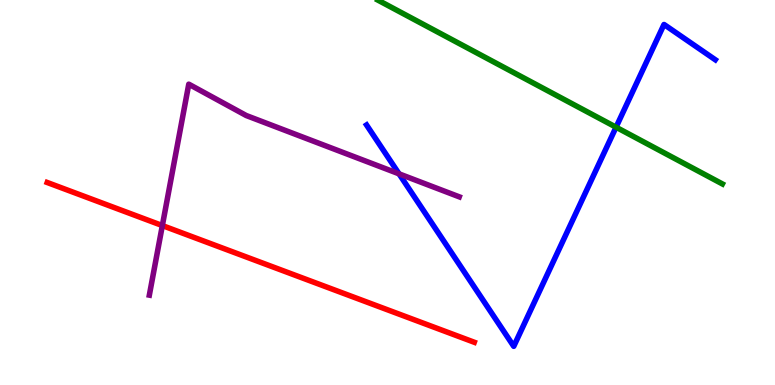[{'lines': ['blue', 'red'], 'intersections': []}, {'lines': ['green', 'red'], 'intersections': []}, {'lines': ['purple', 'red'], 'intersections': [{'x': 2.09, 'y': 4.14}]}, {'lines': ['blue', 'green'], 'intersections': [{'x': 7.95, 'y': 6.7}]}, {'lines': ['blue', 'purple'], 'intersections': [{'x': 5.15, 'y': 5.48}]}, {'lines': ['green', 'purple'], 'intersections': []}]